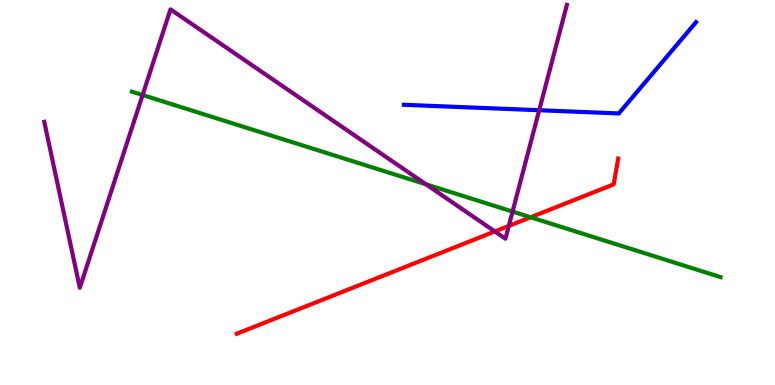[{'lines': ['blue', 'red'], 'intersections': []}, {'lines': ['green', 'red'], 'intersections': [{'x': 6.85, 'y': 4.36}]}, {'lines': ['purple', 'red'], 'intersections': [{'x': 6.39, 'y': 3.99}, {'x': 6.57, 'y': 4.13}]}, {'lines': ['blue', 'green'], 'intersections': []}, {'lines': ['blue', 'purple'], 'intersections': [{'x': 6.96, 'y': 7.14}]}, {'lines': ['green', 'purple'], 'intersections': [{'x': 1.84, 'y': 7.53}, {'x': 5.5, 'y': 5.21}, {'x': 6.61, 'y': 4.5}]}]